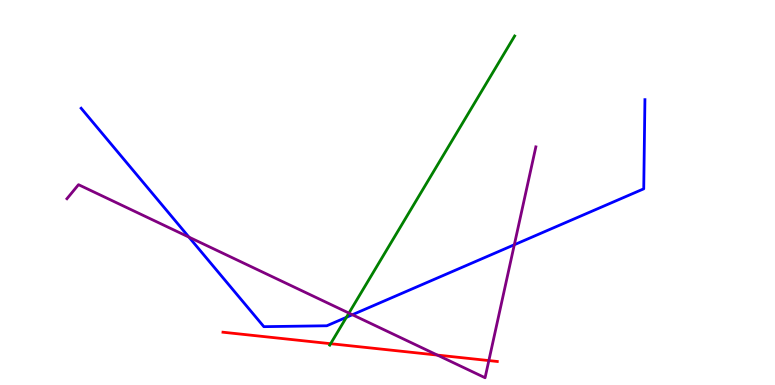[{'lines': ['blue', 'red'], 'intersections': []}, {'lines': ['green', 'red'], 'intersections': [{'x': 4.27, 'y': 1.07}]}, {'lines': ['purple', 'red'], 'intersections': [{'x': 5.64, 'y': 0.777}, {'x': 6.31, 'y': 0.634}]}, {'lines': ['blue', 'green'], 'intersections': [{'x': 4.47, 'y': 1.76}]}, {'lines': ['blue', 'purple'], 'intersections': [{'x': 2.44, 'y': 3.84}, {'x': 4.55, 'y': 1.83}, {'x': 6.64, 'y': 3.64}]}, {'lines': ['green', 'purple'], 'intersections': [{'x': 4.5, 'y': 1.87}]}]